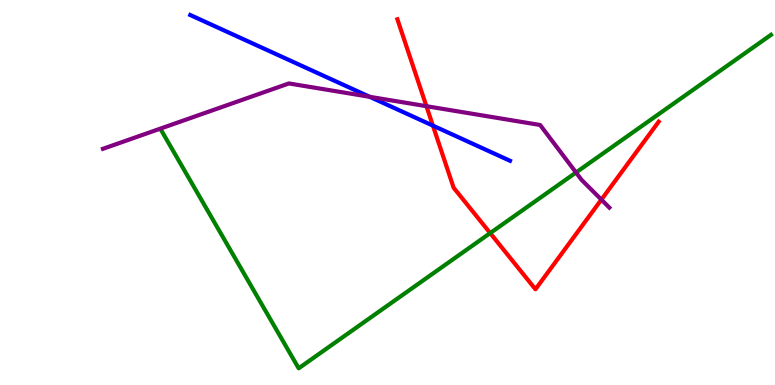[{'lines': ['blue', 'red'], 'intersections': [{'x': 5.59, 'y': 6.74}]}, {'lines': ['green', 'red'], 'intersections': [{'x': 6.33, 'y': 3.95}]}, {'lines': ['purple', 'red'], 'intersections': [{'x': 5.5, 'y': 7.24}, {'x': 7.76, 'y': 4.81}]}, {'lines': ['blue', 'green'], 'intersections': []}, {'lines': ['blue', 'purple'], 'intersections': [{'x': 4.77, 'y': 7.49}]}, {'lines': ['green', 'purple'], 'intersections': [{'x': 7.43, 'y': 5.52}]}]